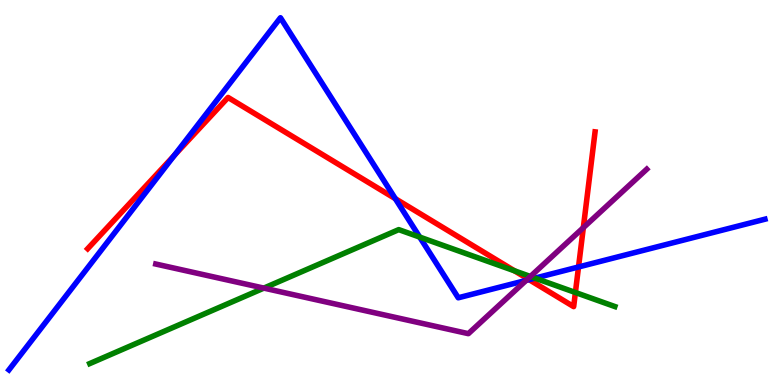[{'lines': ['blue', 'red'], 'intersections': [{'x': 2.25, 'y': 5.96}, {'x': 5.1, 'y': 4.84}, {'x': 6.83, 'y': 2.74}, {'x': 7.46, 'y': 3.07}]}, {'lines': ['green', 'red'], 'intersections': [{'x': 6.64, 'y': 2.97}, {'x': 7.42, 'y': 2.4}]}, {'lines': ['purple', 'red'], 'intersections': [{'x': 6.81, 'y': 2.76}, {'x': 7.53, 'y': 4.09}]}, {'lines': ['blue', 'green'], 'intersections': [{'x': 5.42, 'y': 3.84}, {'x': 6.9, 'y': 2.78}]}, {'lines': ['blue', 'purple'], 'intersections': [{'x': 6.79, 'y': 2.72}]}, {'lines': ['green', 'purple'], 'intersections': [{'x': 3.4, 'y': 2.52}, {'x': 6.84, 'y': 2.82}]}]